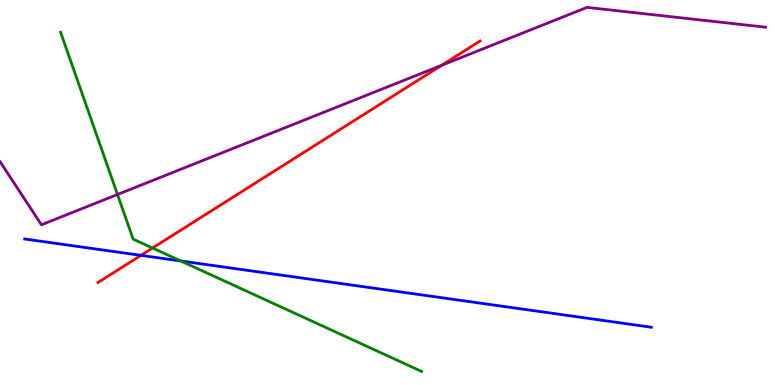[{'lines': ['blue', 'red'], 'intersections': [{'x': 1.82, 'y': 3.37}]}, {'lines': ['green', 'red'], 'intersections': [{'x': 1.97, 'y': 3.56}]}, {'lines': ['purple', 'red'], 'intersections': [{'x': 5.7, 'y': 8.3}]}, {'lines': ['blue', 'green'], 'intersections': [{'x': 2.33, 'y': 3.22}]}, {'lines': ['blue', 'purple'], 'intersections': []}, {'lines': ['green', 'purple'], 'intersections': [{'x': 1.52, 'y': 4.95}]}]